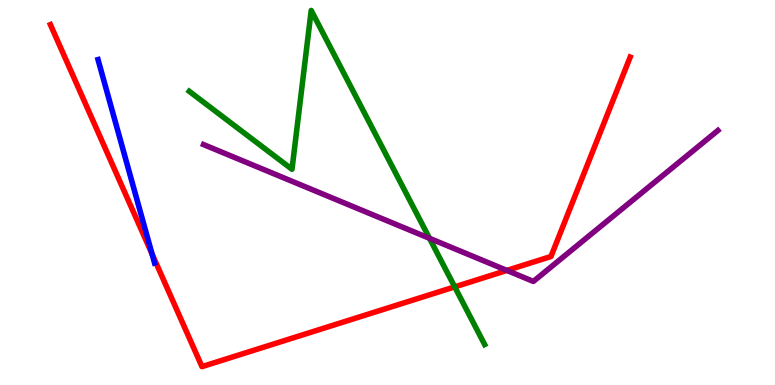[{'lines': ['blue', 'red'], 'intersections': [{'x': 1.96, 'y': 3.4}]}, {'lines': ['green', 'red'], 'intersections': [{'x': 5.87, 'y': 2.55}]}, {'lines': ['purple', 'red'], 'intersections': [{'x': 6.54, 'y': 2.98}]}, {'lines': ['blue', 'green'], 'intersections': []}, {'lines': ['blue', 'purple'], 'intersections': []}, {'lines': ['green', 'purple'], 'intersections': [{'x': 5.54, 'y': 3.81}]}]